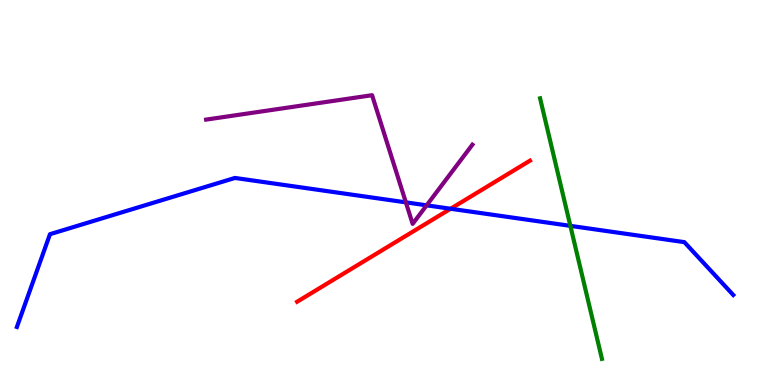[{'lines': ['blue', 'red'], 'intersections': [{'x': 5.81, 'y': 4.58}]}, {'lines': ['green', 'red'], 'intersections': []}, {'lines': ['purple', 'red'], 'intersections': []}, {'lines': ['blue', 'green'], 'intersections': [{'x': 7.36, 'y': 4.13}]}, {'lines': ['blue', 'purple'], 'intersections': [{'x': 5.24, 'y': 4.74}, {'x': 5.5, 'y': 4.67}]}, {'lines': ['green', 'purple'], 'intersections': []}]